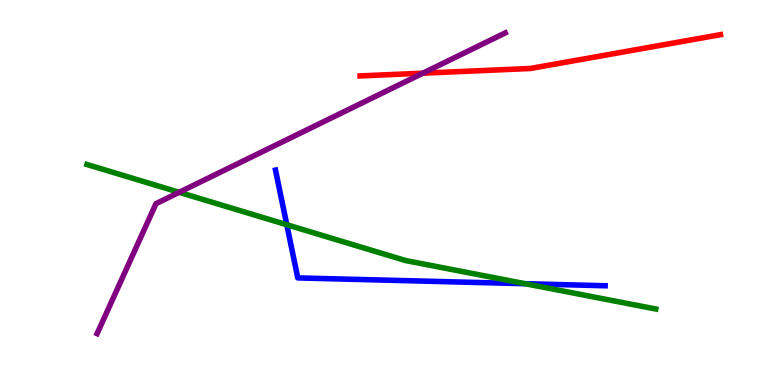[{'lines': ['blue', 'red'], 'intersections': []}, {'lines': ['green', 'red'], 'intersections': []}, {'lines': ['purple', 'red'], 'intersections': [{'x': 5.46, 'y': 8.1}]}, {'lines': ['blue', 'green'], 'intersections': [{'x': 3.7, 'y': 4.16}, {'x': 6.78, 'y': 2.63}]}, {'lines': ['blue', 'purple'], 'intersections': []}, {'lines': ['green', 'purple'], 'intersections': [{'x': 2.31, 'y': 5.0}]}]